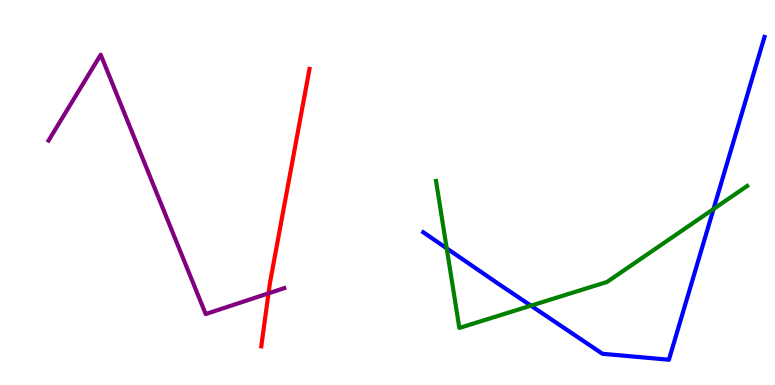[{'lines': ['blue', 'red'], 'intersections': []}, {'lines': ['green', 'red'], 'intersections': []}, {'lines': ['purple', 'red'], 'intersections': [{'x': 3.46, 'y': 2.38}]}, {'lines': ['blue', 'green'], 'intersections': [{'x': 5.76, 'y': 3.55}, {'x': 6.85, 'y': 2.06}, {'x': 9.21, 'y': 4.57}]}, {'lines': ['blue', 'purple'], 'intersections': []}, {'lines': ['green', 'purple'], 'intersections': []}]